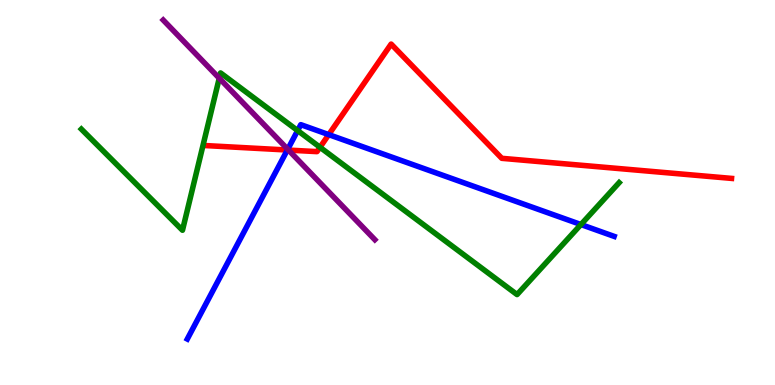[{'lines': ['blue', 'red'], 'intersections': [{'x': 3.71, 'y': 6.1}, {'x': 4.24, 'y': 6.5}]}, {'lines': ['green', 'red'], 'intersections': [{'x': 4.13, 'y': 6.17}]}, {'lines': ['purple', 'red'], 'intersections': [{'x': 3.72, 'y': 6.1}]}, {'lines': ['blue', 'green'], 'intersections': [{'x': 3.84, 'y': 6.61}, {'x': 7.5, 'y': 4.17}]}, {'lines': ['blue', 'purple'], 'intersections': [{'x': 3.71, 'y': 6.12}]}, {'lines': ['green', 'purple'], 'intersections': [{'x': 2.83, 'y': 7.97}]}]